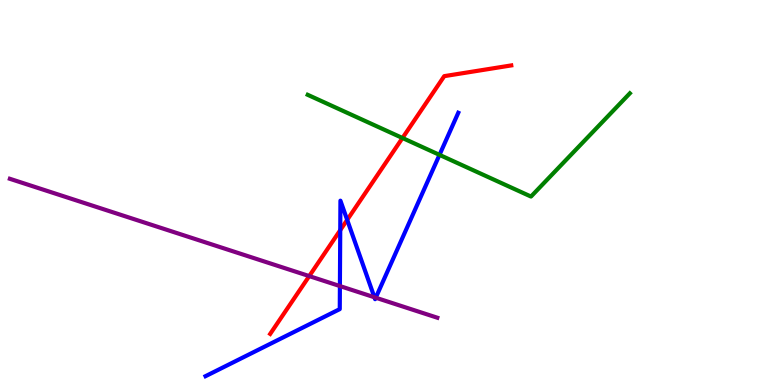[{'lines': ['blue', 'red'], 'intersections': [{'x': 4.39, 'y': 4.02}, {'x': 4.48, 'y': 4.29}]}, {'lines': ['green', 'red'], 'intersections': [{'x': 5.19, 'y': 6.42}]}, {'lines': ['purple', 'red'], 'intersections': [{'x': 3.99, 'y': 2.83}]}, {'lines': ['blue', 'green'], 'intersections': [{'x': 5.67, 'y': 5.98}]}, {'lines': ['blue', 'purple'], 'intersections': [{'x': 4.39, 'y': 2.57}, {'x': 4.83, 'y': 2.28}, {'x': 4.85, 'y': 2.27}]}, {'lines': ['green', 'purple'], 'intersections': []}]